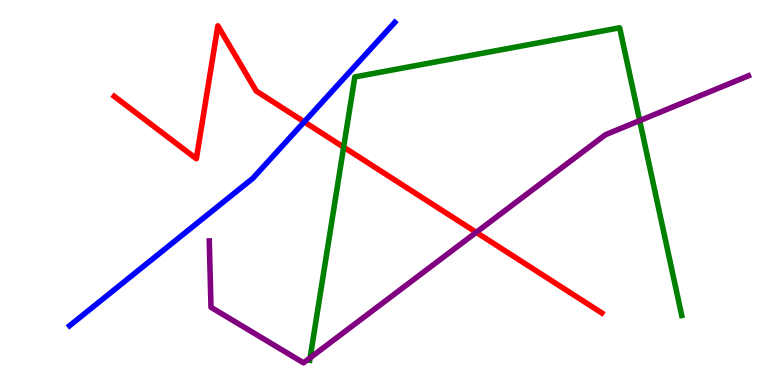[{'lines': ['blue', 'red'], 'intersections': [{'x': 3.93, 'y': 6.84}]}, {'lines': ['green', 'red'], 'intersections': [{'x': 4.43, 'y': 6.18}]}, {'lines': ['purple', 'red'], 'intersections': [{'x': 6.15, 'y': 3.97}]}, {'lines': ['blue', 'green'], 'intersections': []}, {'lines': ['blue', 'purple'], 'intersections': []}, {'lines': ['green', 'purple'], 'intersections': [{'x': 4.0, 'y': 0.705}, {'x': 8.25, 'y': 6.87}]}]